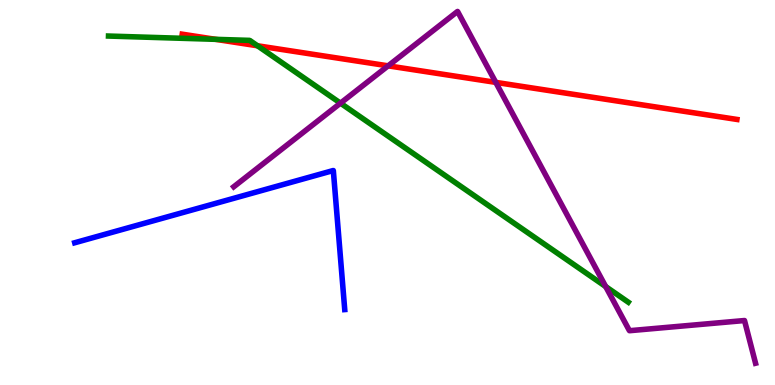[{'lines': ['blue', 'red'], 'intersections': []}, {'lines': ['green', 'red'], 'intersections': [{'x': 2.78, 'y': 8.98}, {'x': 3.32, 'y': 8.81}]}, {'lines': ['purple', 'red'], 'intersections': [{'x': 5.01, 'y': 8.29}, {'x': 6.4, 'y': 7.86}]}, {'lines': ['blue', 'green'], 'intersections': []}, {'lines': ['blue', 'purple'], 'intersections': []}, {'lines': ['green', 'purple'], 'intersections': [{'x': 4.39, 'y': 7.32}, {'x': 7.82, 'y': 2.56}]}]